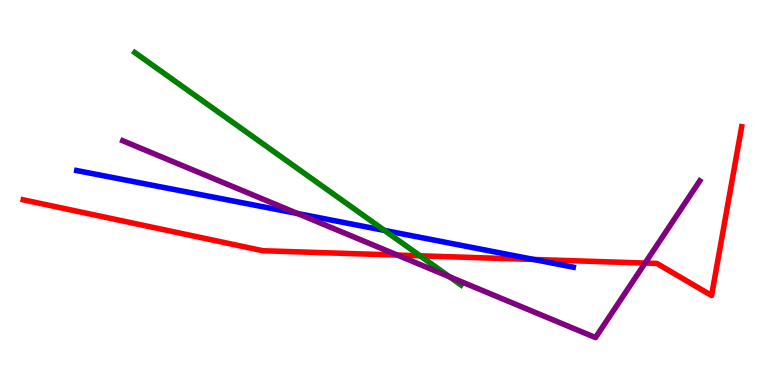[{'lines': ['blue', 'red'], 'intersections': [{'x': 6.89, 'y': 3.26}]}, {'lines': ['green', 'red'], 'intersections': [{'x': 5.42, 'y': 3.36}]}, {'lines': ['purple', 'red'], 'intersections': [{'x': 5.13, 'y': 3.37}, {'x': 8.32, 'y': 3.17}]}, {'lines': ['blue', 'green'], 'intersections': [{'x': 4.96, 'y': 4.02}]}, {'lines': ['blue', 'purple'], 'intersections': [{'x': 3.84, 'y': 4.45}]}, {'lines': ['green', 'purple'], 'intersections': [{'x': 5.8, 'y': 2.81}]}]